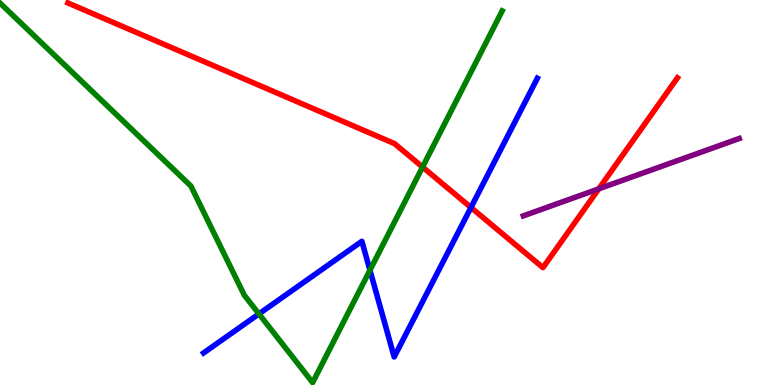[{'lines': ['blue', 'red'], 'intersections': [{'x': 6.08, 'y': 4.61}]}, {'lines': ['green', 'red'], 'intersections': [{'x': 5.45, 'y': 5.66}]}, {'lines': ['purple', 'red'], 'intersections': [{'x': 7.73, 'y': 5.1}]}, {'lines': ['blue', 'green'], 'intersections': [{'x': 3.34, 'y': 1.85}, {'x': 4.77, 'y': 2.98}]}, {'lines': ['blue', 'purple'], 'intersections': []}, {'lines': ['green', 'purple'], 'intersections': []}]